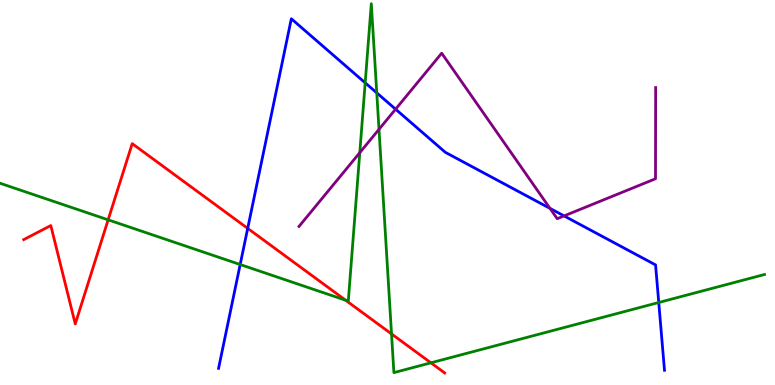[{'lines': ['blue', 'red'], 'intersections': [{'x': 3.2, 'y': 4.07}]}, {'lines': ['green', 'red'], 'intersections': [{'x': 1.4, 'y': 4.29}, {'x': 4.46, 'y': 2.2}, {'x': 5.05, 'y': 1.33}, {'x': 5.56, 'y': 0.576}]}, {'lines': ['purple', 'red'], 'intersections': []}, {'lines': ['blue', 'green'], 'intersections': [{'x': 3.1, 'y': 3.13}, {'x': 4.71, 'y': 7.85}, {'x': 4.86, 'y': 7.59}, {'x': 8.5, 'y': 2.14}]}, {'lines': ['blue', 'purple'], 'intersections': [{'x': 5.1, 'y': 7.16}, {'x': 7.1, 'y': 4.59}, {'x': 7.28, 'y': 4.39}]}, {'lines': ['green', 'purple'], 'intersections': [{'x': 4.64, 'y': 6.04}, {'x': 4.89, 'y': 6.64}]}]